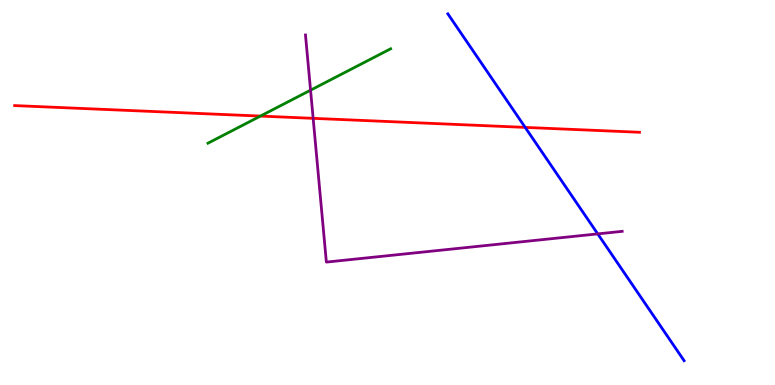[{'lines': ['blue', 'red'], 'intersections': [{'x': 6.78, 'y': 6.69}]}, {'lines': ['green', 'red'], 'intersections': [{'x': 3.36, 'y': 6.98}]}, {'lines': ['purple', 'red'], 'intersections': [{'x': 4.04, 'y': 6.93}]}, {'lines': ['blue', 'green'], 'intersections': []}, {'lines': ['blue', 'purple'], 'intersections': [{'x': 7.71, 'y': 3.93}]}, {'lines': ['green', 'purple'], 'intersections': [{'x': 4.01, 'y': 7.66}]}]